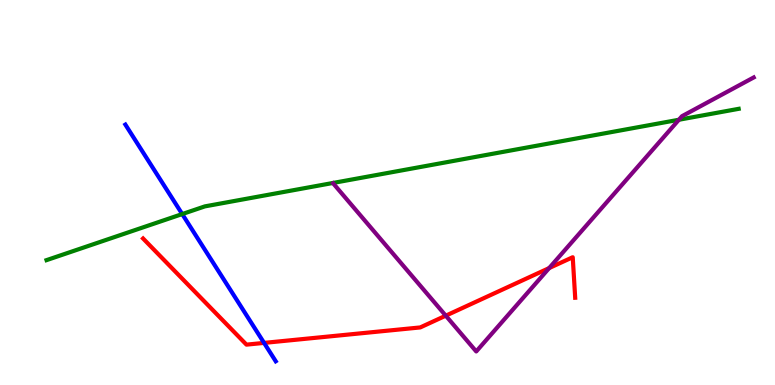[{'lines': ['blue', 'red'], 'intersections': [{'x': 3.41, 'y': 1.09}]}, {'lines': ['green', 'red'], 'intersections': []}, {'lines': ['purple', 'red'], 'intersections': [{'x': 5.75, 'y': 1.8}, {'x': 7.09, 'y': 3.04}]}, {'lines': ['blue', 'green'], 'intersections': [{'x': 2.35, 'y': 4.44}]}, {'lines': ['blue', 'purple'], 'intersections': []}, {'lines': ['green', 'purple'], 'intersections': [{'x': 8.76, 'y': 6.89}]}]